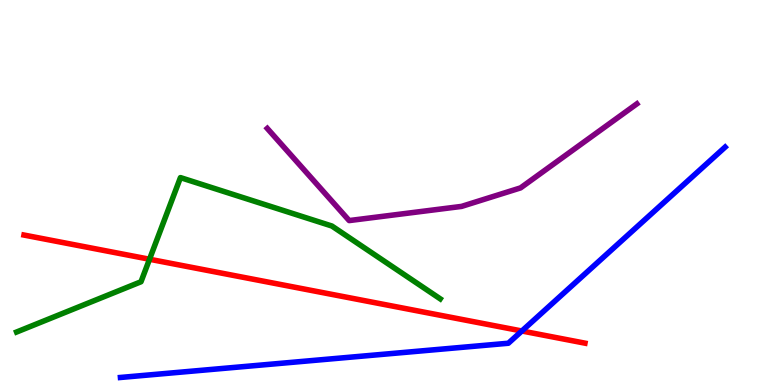[{'lines': ['blue', 'red'], 'intersections': [{'x': 6.73, 'y': 1.4}]}, {'lines': ['green', 'red'], 'intersections': [{'x': 1.93, 'y': 3.27}]}, {'lines': ['purple', 'red'], 'intersections': []}, {'lines': ['blue', 'green'], 'intersections': []}, {'lines': ['blue', 'purple'], 'intersections': []}, {'lines': ['green', 'purple'], 'intersections': []}]